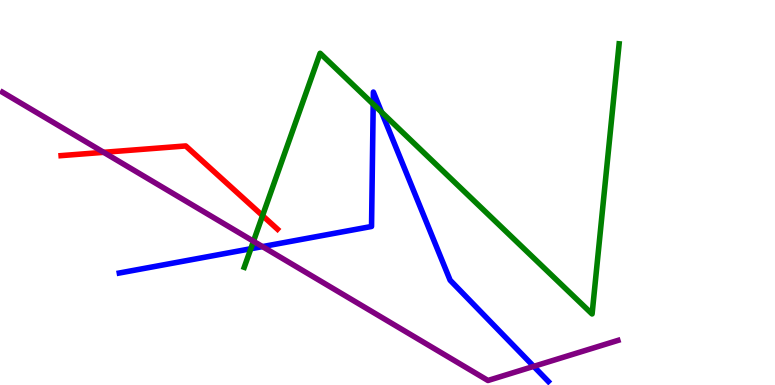[{'lines': ['blue', 'red'], 'intersections': []}, {'lines': ['green', 'red'], 'intersections': [{'x': 3.39, 'y': 4.4}]}, {'lines': ['purple', 'red'], 'intersections': [{'x': 1.34, 'y': 6.04}]}, {'lines': ['blue', 'green'], 'intersections': [{'x': 3.24, 'y': 3.54}, {'x': 4.82, 'y': 7.29}, {'x': 4.92, 'y': 7.09}]}, {'lines': ['blue', 'purple'], 'intersections': [{'x': 3.39, 'y': 3.59}, {'x': 6.89, 'y': 0.484}]}, {'lines': ['green', 'purple'], 'intersections': [{'x': 3.27, 'y': 3.73}]}]